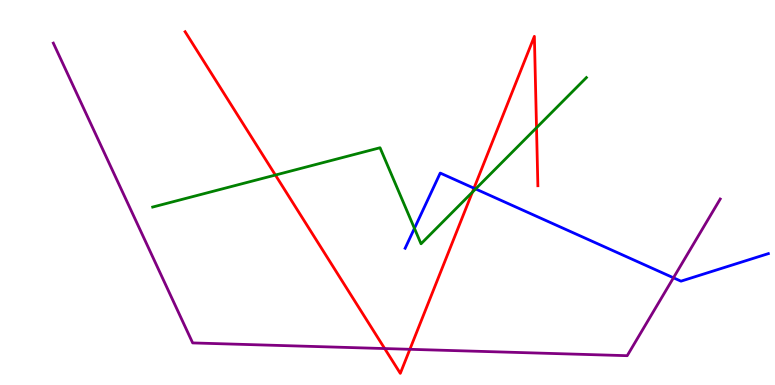[{'lines': ['blue', 'red'], 'intersections': [{'x': 6.12, 'y': 5.11}]}, {'lines': ['green', 'red'], 'intersections': [{'x': 3.55, 'y': 5.45}, {'x': 6.1, 'y': 5.01}, {'x': 6.92, 'y': 6.68}]}, {'lines': ['purple', 'red'], 'intersections': [{'x': 4.96, 'y': 0.946}, {'x': 5.29, 'y': 0.927}]}, {'lines': ['blue', 'green'], 'intersections': [{'x': 5.35, 'y': 4.07}, {'x': 6.14, 'y': 5.09}]}, {'lines': ['blue', 'purple'], 'intersections': [{'x': 8.69, 'y': 2.78}]}, {'lines': ['green', 'purple'], 'intersections': []}]